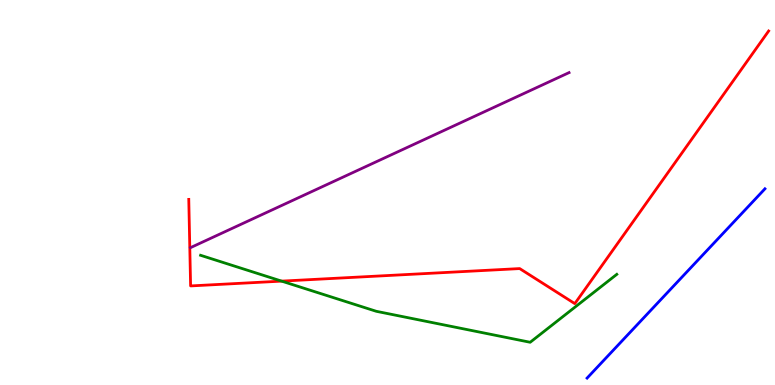[{'lines': ['blue', 'red'], 'intersections': []}, {'lines': ['green', 'red'], 'intersections': [{'x': 3.63, 'y': 2.7}]}, {'lines': ['purple', 'red'], 'intersections': []}, {'lines': ['blue', 'green'], 'intersections': []}, {'lines': ['blue', 'purple'], 'intersections': []}, {'lines': ['green', 'purple'], 'intersections': []}]